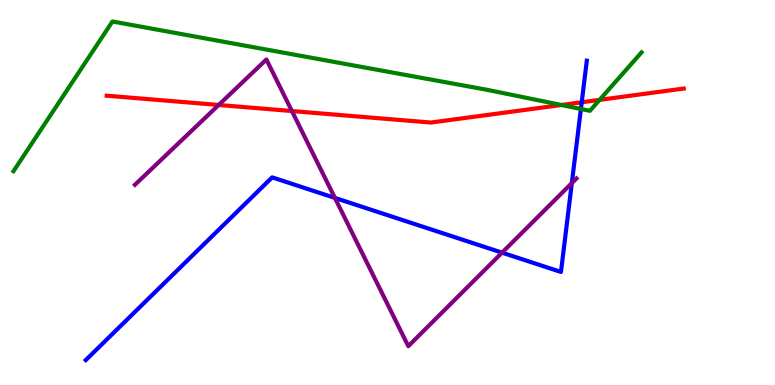[{'lines': ['blue', 'red'], 'intersections': [{'x': 7.51, 'y': 7.34}]}, {'lines': ['green', 'red'], 'intersections': [{'x': 7.24, 'y': 7.27}, {'x': 7.74, 'y': 7.41}]}, {'lines': ['purple', 'red'], 'intersections': [{'x': 2.82, 'y': 7.27}, {'x': 3.77, 'y': 7.12}]}, {'lines': ['blue', 'green'], 'intersections': [{'x': 7.5, 'y': 7.17}]}, {'lines': ['blue', 'purple'], 'intersections': [{'x': 4.32, 'y': 4.86}, {'x': 6.48, 'y': 3.44}, {'x': 7.38, 'y': 5.24}]}, {'lines': ['green', 'purple'], 'intersections': []}]